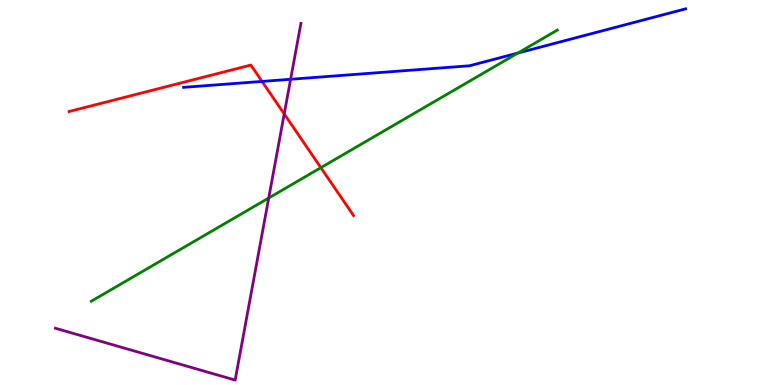[{'lines': ['blue', 'red'], 'intersections': [{'x': 3.38, 'y': 7.89}]}, {'lines': ['green', 'red'], 'intersections': [{'x': 4.14, 'y': 5.65}]}, {'lines': ['purple', 'red'], 'intersections': [{'x': 3.67, 'y': 7.04}]}, {'lines': ['blue', 'green'], 'intersections': [{'x': 6.68, 'y': 8.62}]}, {'lines': ['blue', 'purple'], 'intersections': [{'x': 3.75, 'y': 7.94}]}, {'lines': ['green', 'purple'], 'intersections': [{'x': 3.47, 'y': 4.86}]}]